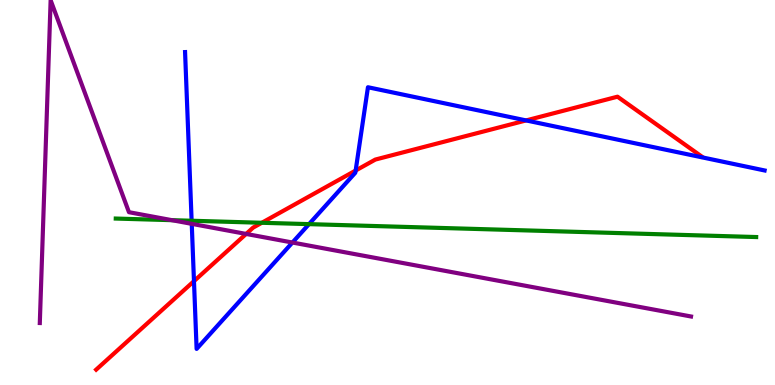[{'lines': ['blue', 'red'], 'intersections': [{'x': 2.5, 'y': 2.7}, {'x': 4.59, 'y': 5.57}, {'x': 6.79, 'y': 6.87}]}, {'lines': ['green', 'red'], 'intersections': [{'x': 3.38, 'y': 4.21}]}, {'lines': ['purple', 'red'], 'intersections': [{'x': 3.18, 'y': 3.92}]}, {'lines': ['blue', 'green'], 'intersections': [{'x': 2.47, 'y': 4.27}, {'x': 3.99, 'y': 4.18}]}, {'lines': ['blue', 'purple'], 'intersections': [{'x': 2.47, 'y': 4.19}, {'x': 3.77, 'y': 3.7}]}, {'lines': ['green', 'purple'], 'intersections': [{'x': 2.22, 'y': 4.28}]}]